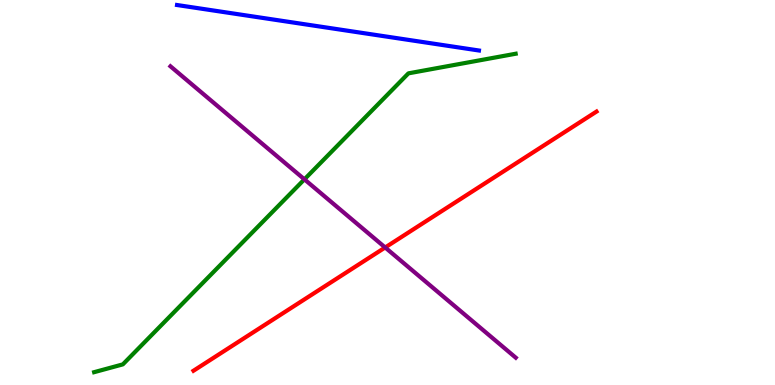[{'lines': ['blue', 'red'], 'intersections': []}, {'lines': ['green', 'red'], 'intersections': []}, {'lines': ['purple', 'red'], 'intersections': [{'x': 4.97, 'y': 3.57}]}, {'lines': ['blue', 'green'], 'intersections': []}, {'lines': ['blue', 'purple'], 'intersections': []}, {'lines': ['green', 'purple'], 'intersections': [{'x': 3.93, 'y': 5.34}]}]